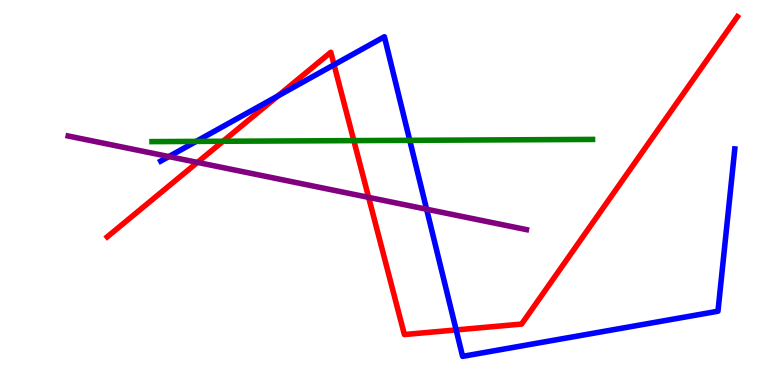[{'lines': ['blue', 'red'], 'intersections': [{'x': 3.59, 'y': 7.51}, {'x': 4.31, 'y': 8.32}, {'x': 5.89, 'y': 1.43}]}, {'lines': ['green', 'red'], 'intersections': [{'x': 2.88, 'y': 6.33}, {'x': 4.57, 'y': 6.35}]}, {'lines': ['purple', 'red'], 'intersections': [{'x': 2.55, 'y': 5.78}, {'x': 4.76, 'y': 4.87}]}, {'lines': ['blue', 'green'], 'intersections': [{'x': 2.53, 'y': 6.33}, {'x': 5.29, 'y': 6.36}]}, {'lines': ['blue', 'purple'], 'intersections': [{'x': 2.18, 'y': 5.93}, {'x': 5.5, 'y': 4.57}]}, {'lines': ['green', 'purple'], 'intersections': []}]